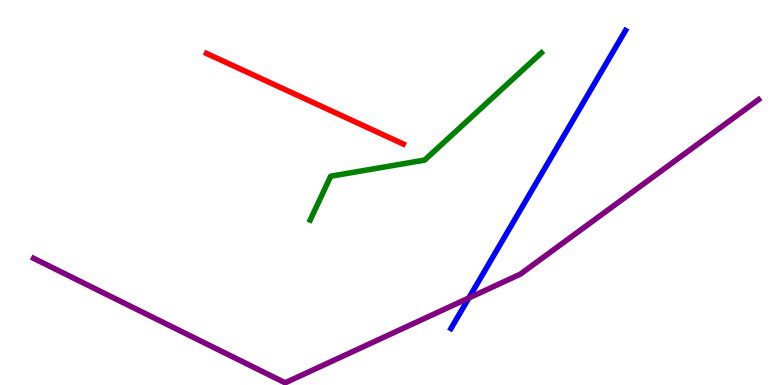[{'lines': ['blue', 'red'], 'intersections': []}, {'lines': ['green', 'red'], 'intersections': []}, {'lines': ['purple', 'red'], 'intersections': []}, {'lines': ['blue', 'green'], 'intersections': []}, {'lines': ['blue', 'purple'], 'intersections': [{'x': 6.05, 'y': 2.26}]}, {'lines': ['green', 'purple'], 'intersections': []}]